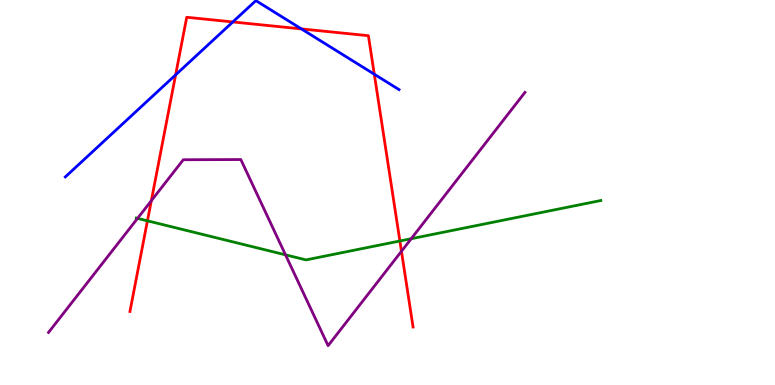[{'lines': ['blue', 'red'], 'intersections': [{'x': 2.27, 'y': 8.06}, {'x': 3.0, 'y': 9.43}, {'x': 3.89, 'y': 9.25}, {'x': 4.83, 'y': 8.07}]}, {'lines': ['green', 'red'], 'intersections': [{'x': 1.9, 'y': 4.26}, {'x': 5.16, 'y': 3.74}]}, {'lines': ['purple', 'red'], 'intersections': [{'x': 1.95, 'y': 4.79}, {'x': 5.18, 'y': 3.47}]}, {'lines': ['blue', 'green'], 'intersections': []}, {'lines': ['blue', 'purple'], 'intersections': []}, {'lines': ['green', 'purple'], 'intersections': [{'x': 1.77, 'y': 4.33}, {'x': 3.68, 'y': 3.38}, {'x': 5.31, 'y': 3.8}]}]